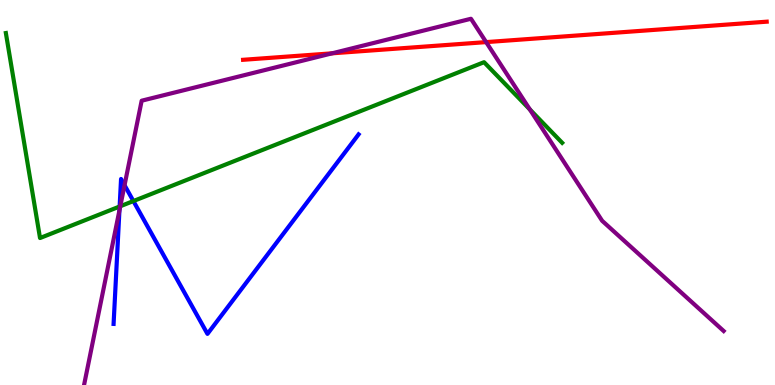[{'lines': ['blue', 'red'], 'intersections': []}, {'lines': ['green', 'red'], 'intersections': []}, {'lines': ['purple', 'red'], 'intersections': [{'x': 4.28, 'y': 8.61}, {'x': 6.27, 'y': 8.91}]}, {'lines': ['blue', 'green'], 'intersections': [{'x': 1.54, 'y': 4.64}, {'x': 1.72, 'y': 4.78}]}, {'lines': ['blue', 'purple'], 'intersections': [{'x': 1.54, 'y': 4.53}, {'x': 1.61, 'y': 5.19}]}, {'lines': ['green', 'purple'], 'intersections': [{'x': 1.55, 'y': 4.64}, {'x': 6.84, 'y': 7.16}]}]